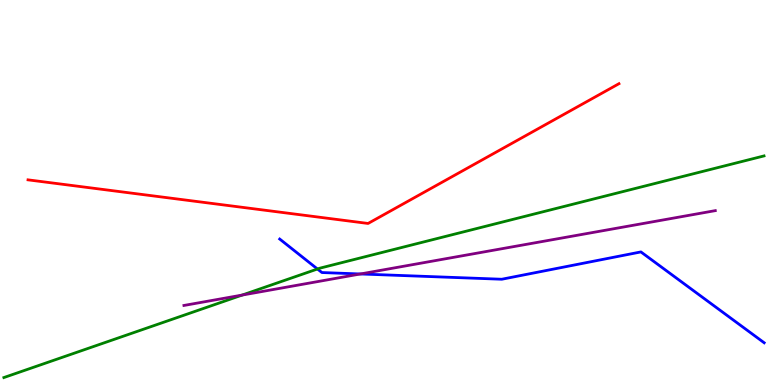[{'lines': ['blue', 'red'], 'intersections': []}, {'lines': ['green', 'red'], 'intersections': []}, {'lines': ['purple', 'red'], 'intersections': []}, {'lines': ['blue', 'green'], 'intersections': [{'x': 4.1, 'y': 3.01}]}, {'lines': ['blue', 'purple'], 'intersections': [{'x': 4.65, 'y': 2.88}]}, {'lines': ['green', 'purple'], 'intersections': [{'x': 3.12, 'y': 2.34}]}]